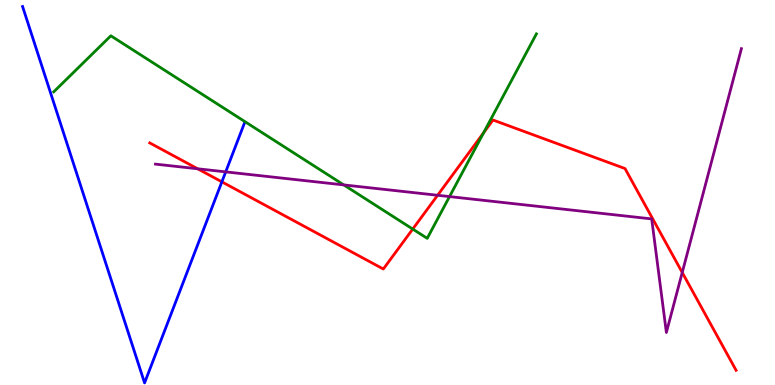[{'lines': ['blue', 'red'], 'intersections': [{'x': 2.86, 'y': 5.28}]}, {'lines': ['green', 'red'], 'intersections': [{'x': 5.33, 'y': 4.05}, {'x': 6.24, 'y': 6.55}]}, {'lines': ['purple', 'red'], 'intersections': [{'x': 2.55, 'y': 5.62}, {'x': 5.65, 'y': 4.93}, {'x': 8.8, 'y': 2.92}]}, {'lines': ['blue', 'green'], 'intersections': []}, {'lines': ['blue', 'purple'], 'intersections': [{'x': 2.91, 'y': 5.54}]}, {'lines': ['green', 'purple'], 'intersections': [{'x': 4.44, 'y': 5.2}, {'x': 5.8, 'y': 4.89}]}]